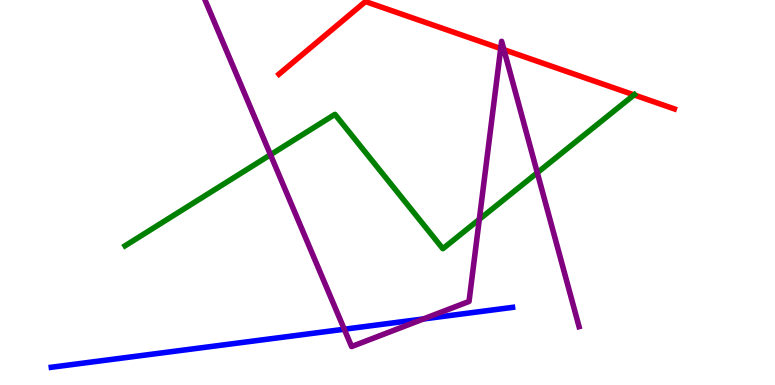[{'lines': ['blue', 'red'], 'intersections': []}, {'lines': ['green', 'red'], 'intersections': [{'x': 8.18, 'y': 7.53}]}, {'lines': ['purple', 'red'], 'intersections': [{'x': 6.46, 'y': 8.74}, {'x': 6.5, 'y': 8.71}]}, {'lines': ['blue', 'green'], 'intersections': []}, {'lines': ['blue', 'purple'], 'intersections': [{'x': 4.44, 'y': 1.45}, {'x': 5.46, 'y': 1.72}]}, {'lines': ['green', 'purple'], 'intersections': [{'x': 3.49, 'y': 5.98}, {'x': 6.18, 'y': 4.3}, {'x': 6.93, 'y': 5.51}]}]